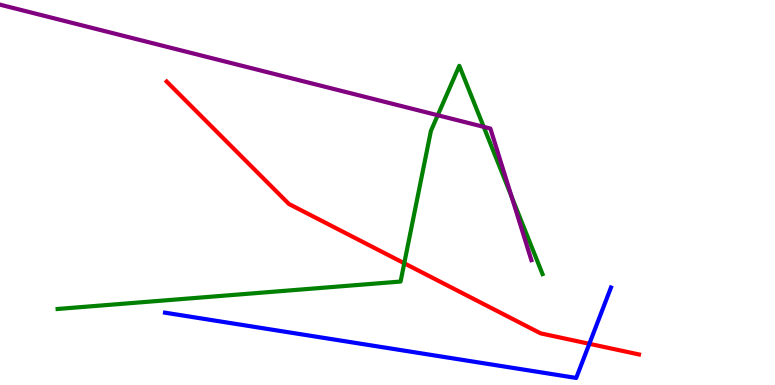[{'lines': ['blue', 'red'], 'intersections': [{'x': 7.6, 'y': 1.07}]}, {'lines': ['green', 'red'], 'intersections': [{'x': 5.22, 'y': 3.16}]}, {'lines': ['purple', 'red'], 'intersections': []}, {'lines': ['blue', 'green'], 'intersections': []}, {'lines': ['blue', 'purple'], 'intersections': []}, {'lines': ['green', 'purple'], 'intersections': [{'x': 5.65, 'y': 7.01}, {'x': 6.24, 'y': 6.71}, {'x': 6.6, 'y': 4.89}]}]